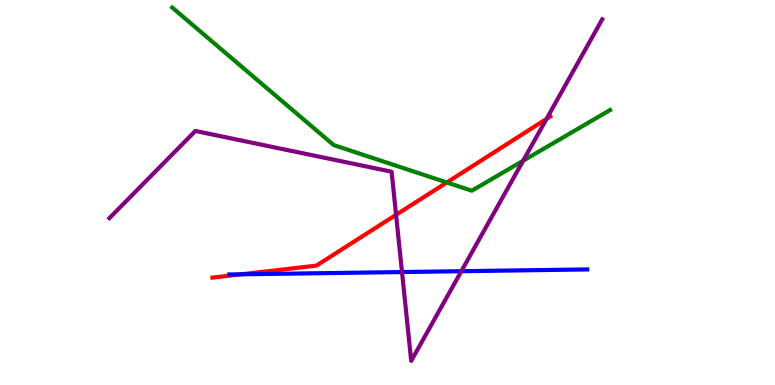[{'lines': ['blue', 'red'], 'intersections': [{'x': 3.11, 'y': 2.87}]}, {'lines': ['green', 'red'], 'intersections': [{'x': 5.77, 'y': 5.26}]}, {'lines': ['purple', 'red'], 'intersections': [{'x': 5.11, 'y': 4.42}, {'x': 7.05, 'y': 6.91}]}, {'lines': ['blue', 'green'], 'intersections': []}, {'lines': ['blue', 'purple'], 'intersections': [{'x': 5.19, 'y': 2.93}, {'x': 5.95, 'y': 2.96}]}, {'lines': ['green', 'purple'], 'intersections': [{'x': 6.75, 'y': 5.82}]}]